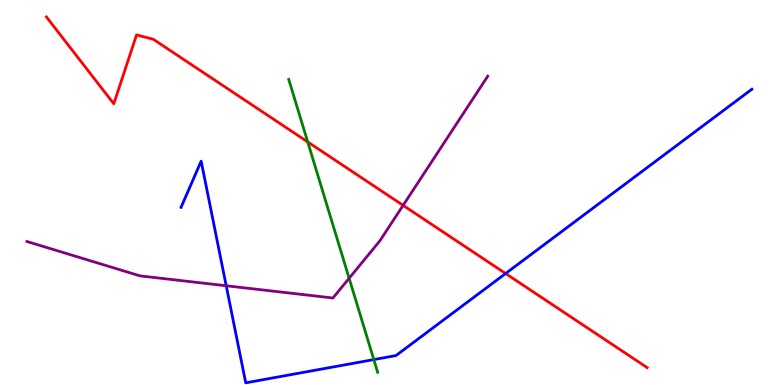[{'lines': ['blue', 'red'], 'intersections': [{'x': 6.52, 'y': 2.9}]}, {'lines': ['green', 'red'], 'intersections': [{'x': 3.97, 'y': 6.31}]}, {'lines': ['purple', 'red'], 'intersections': [{'x': 5.2, 'y': 4.67}]}, {'lines': ['blue', 'green'], 'intersections': [{'x': 4.82, 'y': 0.66}]}, {'lines': ['blue', 'purple'], 'intersections': [{'x': 2.92, 'y': 2.58}]}, {'lines': ['green', 'purple'], 'intersections': [{'x': 4.5, 'y': 2.77}]}]